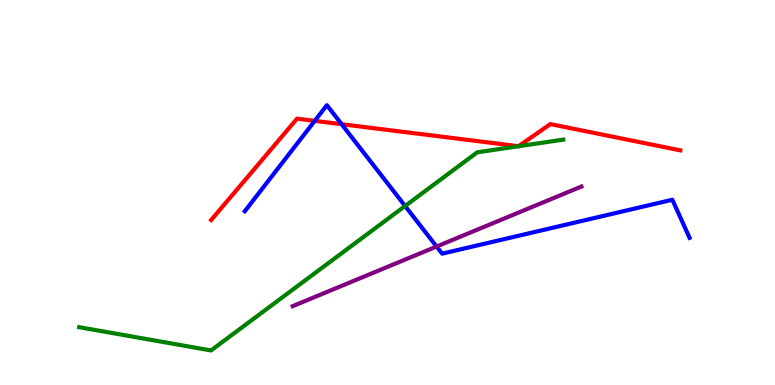[{'lines': ['blue', 'red'], 'intersections': [{'x': 4.06, 'y': 6.86}, {'x': 4.41, 'y': 6.77}]}, {'lines': ['green', 'red'], 'intersections': []}, {'lines': ['purple', 'red'], 'intersections': []}, {'lines': ['blue', 'green'], 'intersections': [{'x': 5.23, 'y': 4.65}]}, {'lines': ['blue', 'purple'], 'intersections': [{'x': 5.63, 'y': 3.6}]}, {'lines': ['green', 'purple'], 'intersections': []}]